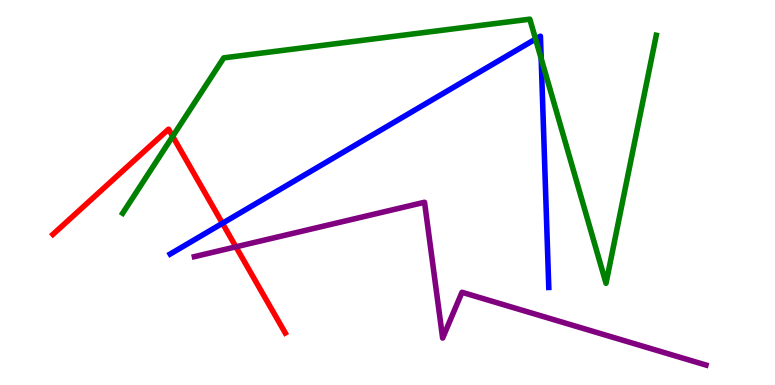[{'lines': ['blue', 'red'], 'intersections': [{'x': 2.87, 'y': 4.2}]}, {'lines': ['green', 'red'], 'intersections': [{'x': 2.23, 'y': 6.46}]}, {'lines': ['purple', 'red'], 'intersections': [{'x': 3.04, 'y': 3.59}]}, {'lines': ['blue', 'green'], 'intersections': [{'x': 6.91, 'y': 8.99}, {'x': 6.98, 'y': 8.48}]}, {'lines': ['blue', 'purple'], 'intersections': []}, {'lines': ['green', 'purple'], 'intersections': []}]